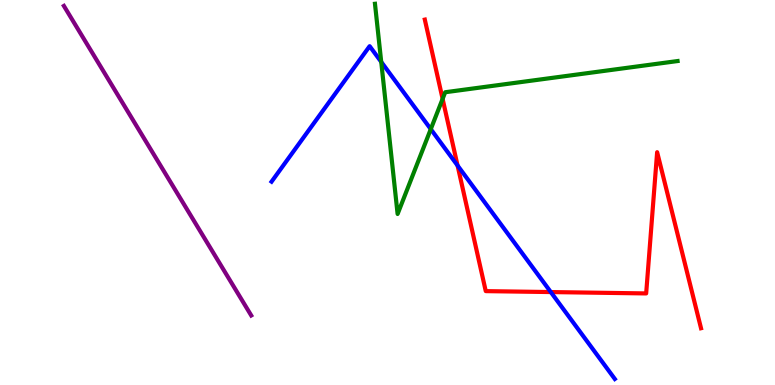[{'lines': ['blue', 'red'], 'intersections': [{'x': 5.9, 'y': 5.7}, {'x': 7.11, 'y': 2.41}]}, {'lines': ['green', 'red'], 'intersections': [{'x': 5.71, 'y': 7.43}]}, {'lines': ['purple', 'red'], 'intersections': []}, {'lines': ['blue', 'green'], 'intersections': [{'x': 4.92, 'y': 8.39}, {'x': 5.56, 'y': 6.65}]}, {'lines': ['blue', 'purple'], 'intersections': []}, {'lines': ['green', 'purple'], 'intersections': []}]